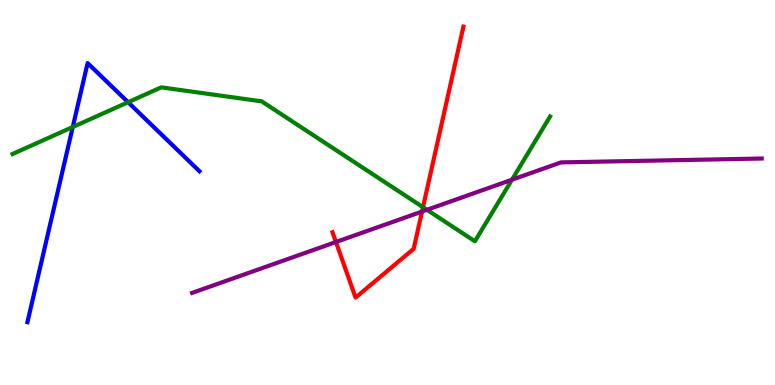[{'lines': ['blue', 'red'], 'intersections': []}, {'lines': ['green', 'red'], 'intersections': [{'x': 5.46, 'y': 4.62}]}, {'lines': ['purple', 'red'], 'intersections': [{'x': 4.33, 'y': 3.71}, {'x': 5.45, 'y': 4.51}]}, {'lines': ['blue', 'green'], 'intersections': [{'x': 0.939, 'y': 6.7}, {'x': 1.65, 'y': 7.35}]}, {'lines': ['blue', 'purple'], 'intersections': []}, {'lines': ['green', 'purple'], 'intersections': [{'x': 5.51, 'y': 4.55}, {'x': 6.61, 'y': 5.33}]}]